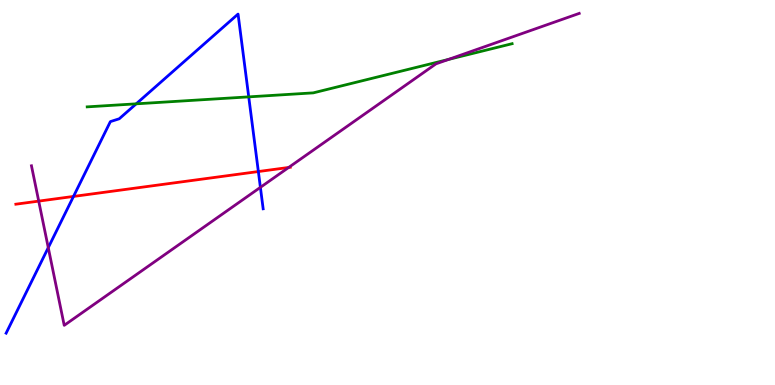[{'lines': ['blue', 'red'], 'intersections': [{'x': 0.948, 'y': 4.9}, {'x': 3.33, 'y': 5.54}]}, {'lines': ['green', 'red'], 'intersections': []}, {'lines': ['purple', 'red'], 'intersections': [{'x': 0.5, 'y': 4.78}, {'x': 3.72, 'y': 5.65}]}, {'lines': ['blue', 'green'], 'intersections': [{'x': 1.76, 'y': 7.3}, {'x': 3.21, 'y': 7.48}]}, {'lines': ['blue', 'purple'], 'intersections': [{'x': 0.623, 'y': 3.57}, {'x': 3.36, 'y': 5.13}]}, {'lines': ['green', 'purple'], 'intersections': [{'x': 5.79, 'y': 8.46}]}]